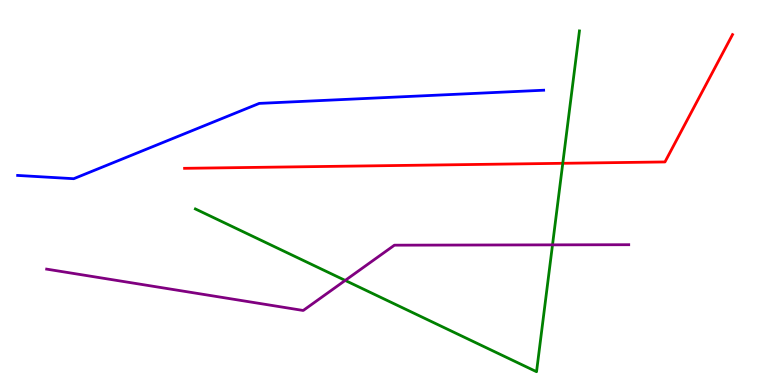[{'lines': ['blue', 'red'], 'intersections': []}, {'lines': ['green', 'red'], 'intersections': [{'x': 7.26, 'y': 5.76}]}, {'lines': ['purple', 'red'], 'intersections': []}, {'lines': ['blue', 'green'], 'intersections': []}, {'lines': ['blue', 'purple'], 'intersections': []}, {'lines': ['green', 'purple'], 'intersections': [{'x': 4.45, 'y': 2.72}, {'x': 7.13, 'y': 3.64}]}]